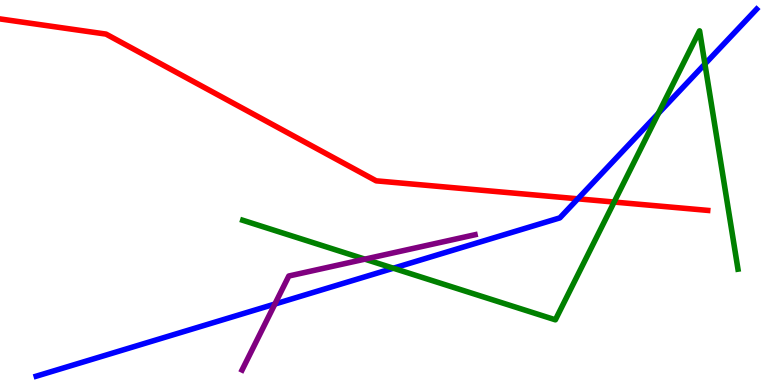[{'lines': ['blue', 'red'], 'intersections': [{'x': 7.46, 'y': 4.84}]}, {'lines': ['green', 'red'], 'intersections': [{'x': 7.92, 'y': 4.75}]}, {'lines': ['purple', 'red'], 'intersections': []}, {'lines': ['blue', 'green'], 'intersections': [{'x': 5.08, 'y': 3.03}, {'x': 8.5, 'y': 7.06}, {'x': 9.1, 'y': 8.34}]}, {'lines': ['blue', 'purple'], 'intersections': [{'x': 3.55, 'y': 2.1}]}, {'lines': ['green', 'purple'], 'intersections': [{'x': 4.71, 'y': 3.27}]}]